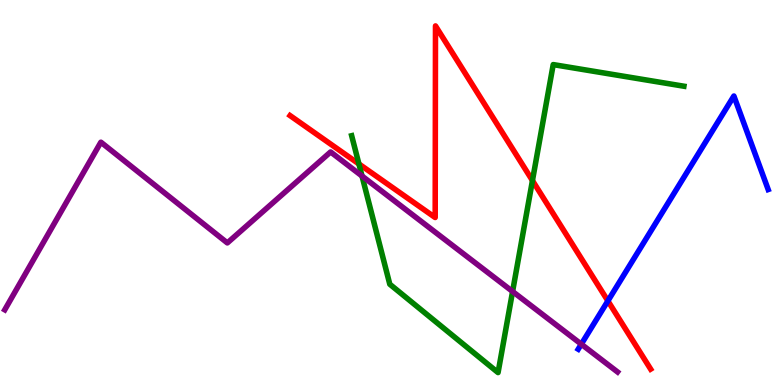[{'lines': ['blue', 'red'], 'intersections': [{'x': 7.84, 'y': 2.18}]}, {'lines': ['green', 'red'], 'intersections': [{'x': 4.63, 'y': 5.74}, {'x': 6.87, 'y': 5.31}]}, {'lines': ['purple', 'red'], 'intersections': []}, {'lines': ['blue', 'green'], 'intersections': []}, {'lines': ['blue', 'purple'], 'intersections': [{'x': 7.5, 'y': 1.06}]}, {'lines': ['green', 'purple'], 'intersections': [{'x': 4.67, 'y': 5.43}, {'x': 6.61, 'y': 2.43}]}]